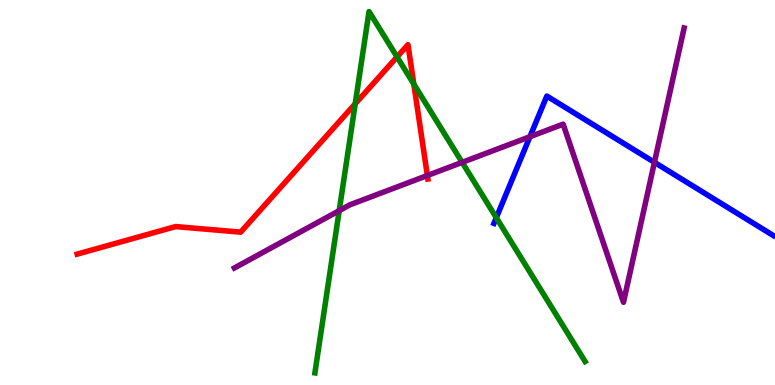[{'lines': ['blue', 'red'], 'intersections': []}, {'lines': ['green', 'red'], 'intersections': [{'x': 4.58, 'y': 7.3}, {'x': 5.12, 'y': 8.52}, {'x': 5.34, 'y': 7.82}]}, {'lines': ['purple', 'red'], 'intersections': [{'x': 5.51, 'y': 5.44}]}, {'lines': ['blue', 'green'], 'intersections': [{'x': 6.4, 'y': 4.35}]}, {'lines': ['blue', 'purple'], 'intersections': [{'x': 6.84, 'y': 6.45}, {'x': 8.44, 'y': 5.78}]}, {'lines': ['green', 'purple'], 'intersections': [{'x': 4.38, 'y': 4.53}, {'x': 5.96, 'y': 5.78}]}]